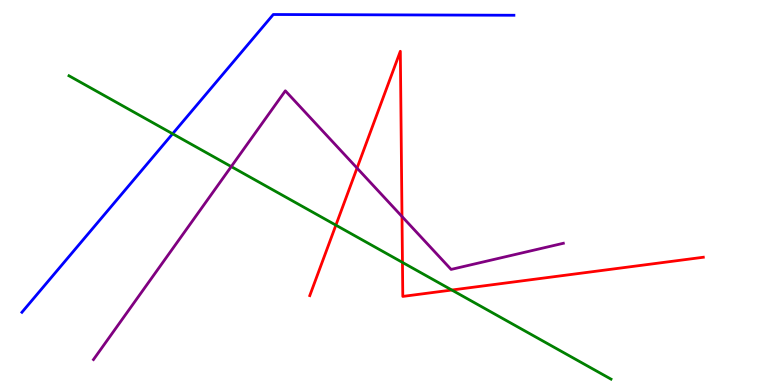[{'lines': ['blue', 'red'], 'intersections': []}, {'lines': ['green', 'red'], 'intersections': [{'x': 4.33, 'y': 4.15}, {'x': 5.19, 'y': 3.18}, {'x': 5.83, 'y': 2.47}]}, {'lines': ['purple', 'red'], 'intersections': [{'x': 4.61, 'y': 5.63}, {'x': 5.19, 'y': 4.38}]}, {'lines': ['blue', 'green'], 'intersections': [{'x': 2.23, 'y': 6.53}]}, {'lines': ['blue', 'purple'], 'intersections': []}, {'lines': ['green', 'purple'], 'intersections': [{'x': 2.98, 'y': 5.67}]}]